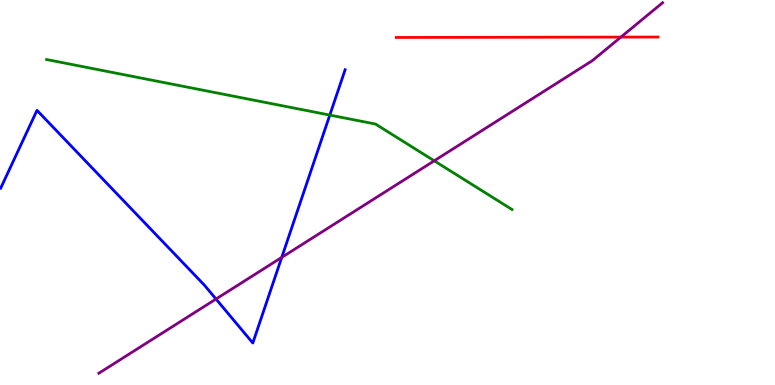[{'lines': ['blue', 'red'], 'intersections': []}, {'lines': ['green', 'red'], 'intersections': []}, {'lines': ['purple', 'red'], 'intersections': [{'x': 8.01, 'y': 9.04}]}, {'lines': ['blue', 'green'], 'intersections': [{'x': 4.26, 'y': 7.01}]}, {'lines': ['blue', 'purple'], 'intersections': [{'x': 2.79, 'y': 2.23}, {'x': 3.64, 'y': 3.31}]}, {'lines': ['green', 'purple'], 'intersections': [{'x': 5.6, 'y': 5.82}]}]